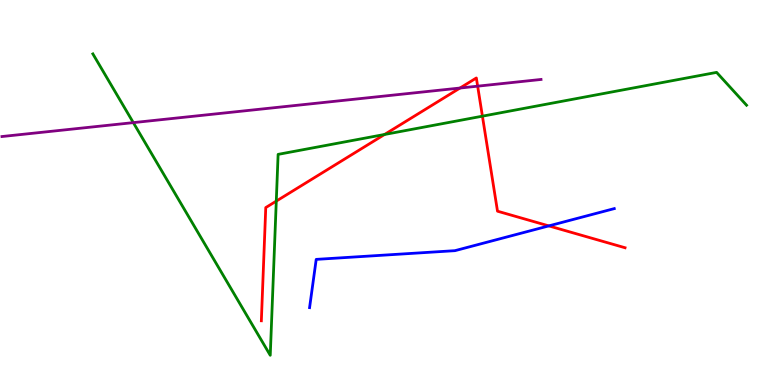[{'lines': ['blue', 'red'], 'intersections': [{'x': 7.08, 'y': 4.13}]}, {'lines': ['green', 'red'], 'intersections': [{'x': 3.56, 'y': 4.78}, {'x': 4.96, 'y': 6.51}, {'x': 6.22, 'y': 6.98}]}, {'lines': ['purple', 'red'], 'intersections': [{'x': 5.94, 'y': 7.71}, {'x': 6.16, 'y': 7.76}]}, {'lines': ['blue', 'green'], 'intersections': []}, {'lines': ['blue', 'purple'], 'intersections': []}, {'lines': ['green', 'purple'], 'intersections': [{'x': 1.72, 'y': 6.82}]}]